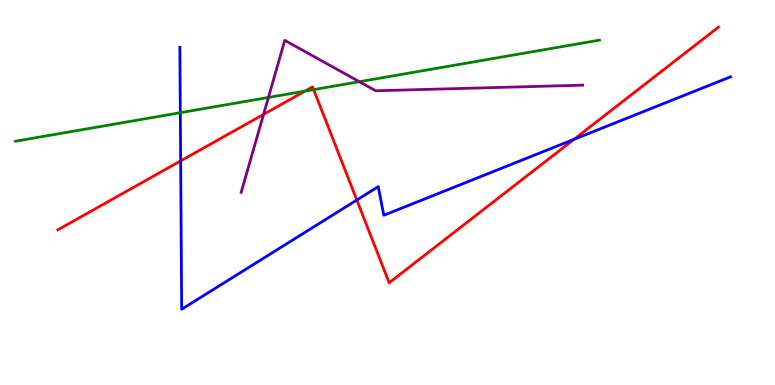[{'lines': ['blue', 'red'], 'intersections': [{'x': 2.33, 'y': 5.82}, {'x': 4.6, 'y': 4.8}, {'x': 7.41, 'y': 6.38}]}, {'lines': ['green', 'red'], 'intersections': [{'x': 3.94, 'y': 7.63}, {'x': 4.05, 'y': 7.67}]}, {'lines': ['purple', 'red'], 'intersections': [{'x': 3.4, 'y': 7.03}]}, {'lines': ['blue', 'green'], 'intersections': [{'x': 2.33, 'y': 7.07}]}, {'lines': ['blue', 'purple'], 'intersections': []}, {'lines': ['green', 'purple'], 'intersections': [{'x': 3.46, 'y': 7.47}, {'x': 4.64, 'y': 7.88}]}]